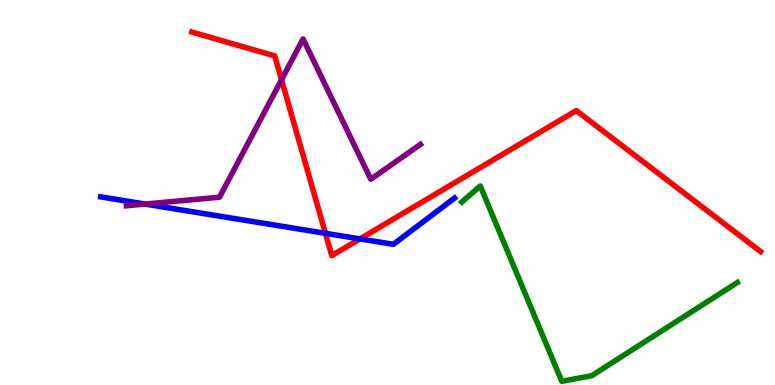[{'lines': ['blue', 'red'], 'intersections': [{'x': 4.2, 'y': 3.94}, {'x': 4.64, 'y': 3.79}]}, {'lines': ['green', 'red'], 'intersections': []}, {'lines': ['purple', 'red'], 'intersections': [{'x': 3.63, 'y': 7.93}]}, {'lines': ['blue', 'green'], 'intersections': []}, {'lines': ['blue', 'purple'], 'intersections': [{'x': 1.87, 'y': 4.7}]}, {'lines': ['green', 'purple'], 'intersections': []}]